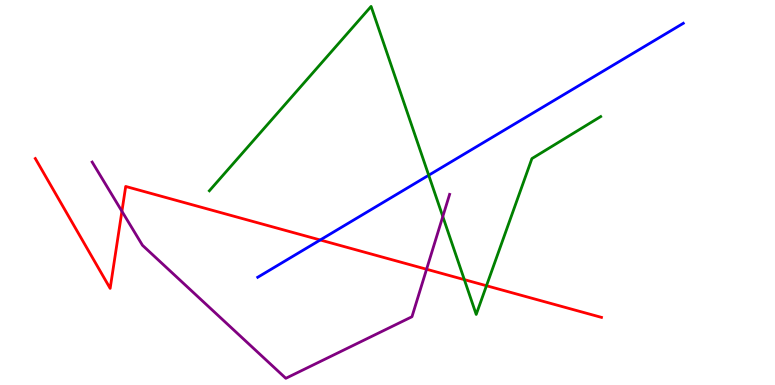[{'lines': ['blue', 'red'], 'intersections': [{'x': 4.13, 'y': 3.77}]}, {'lines': ['green', 'red'], 'intersections': [{'x': 5.99, 'y': 2.74}, {'x': 6.28, 'y': 2.58}]}, {'lines': ['purple', 'red'], 'intersections': [{'x': 1.57, 'y': 4.51}, {'x': 5.5, 'y': 3.01}]}, {'lines': ['blue', 'green'], 'intersections': [{'x': 5.53, 'y': 5.45}]}, {'lines': ['blue', 'purple'], 'intersections': []}, {'lines': ['green', 'purple'], 'intersections': [{'x': 5.71, 'y': 4.38}]}]